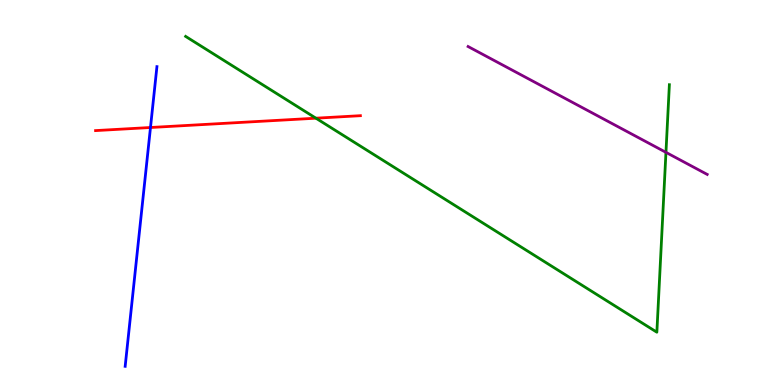[{'lines': ['blue', 'red'], 'intersections': [{'x': 1.94, 'y': 6.69}]}, {'lines': ['green', 'red'], 'intersections': [{'x': 4.08, 'y': 6.93}]}, {'lines': ['purple', 'red'], 'intersections': []}, {'lines': ['blue', 'green'], 'intersections': []}, {'lines': ['blue', 'purple'], 'intersections': []}, {'lines': ['green', 'purple'], 'intersections': [{'x': 8.59, 'y': 6.04}]}]